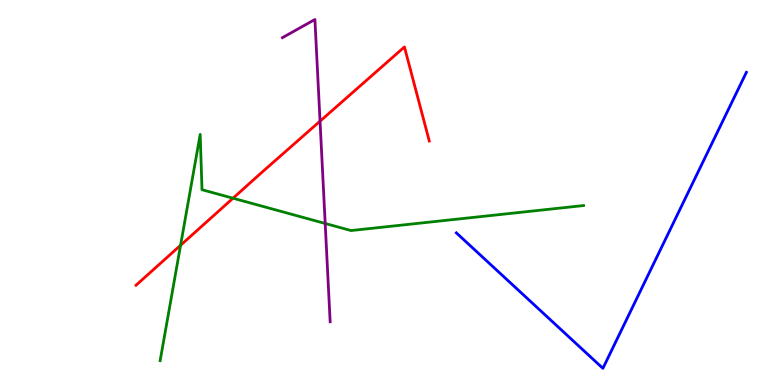[{'lines': ['blue', 'red'], 'intersections': []}, {'lines': ['green', 'red'], 'intersections': [{'x': 2.33, 'y': 3.63}, {'x': 3.01, 'y': 4.85}]}, {'lines': ['purple', 'red'], 'intersections': [{'x': 4.13, 'y': 6.85}]}, {'lines': ['blue', 'green'], 'intersections': []}, {'lines': ['blue', 'purple'], 'intersections': []}, {'lines': ['green', 'purple'], 'intersections': [{'x': 4.2, 'y': 4.2}]}]